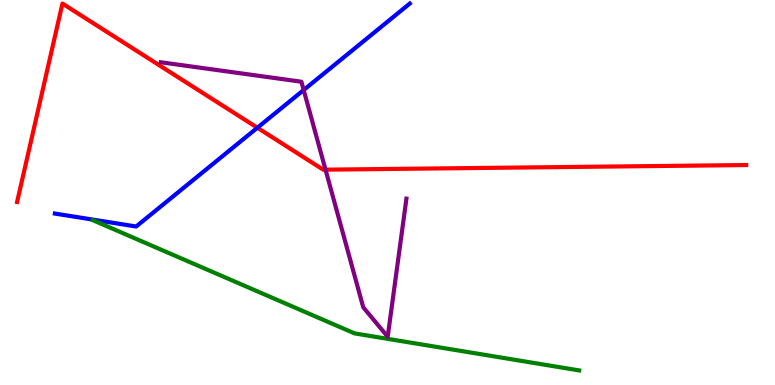[{'lines': ['blue', 'red'], 'intersections': [{'x': 3.32, 'y': 6.68}]}, {'lines': ['green', 'red'], 'intersections': []}, {'lines': ['purple', 'red'], 'intersections': [{'x': 4.2, 'y': 5.59}]}, {'lines': ['blue', 'green'], 'intersections': []}, {'lines': ['blue', 'purple'], 'intersections': [{'x': 3.92, 'y': 7.66}]}, {'lines': ['green', 'purple'], 'intersections': []}]